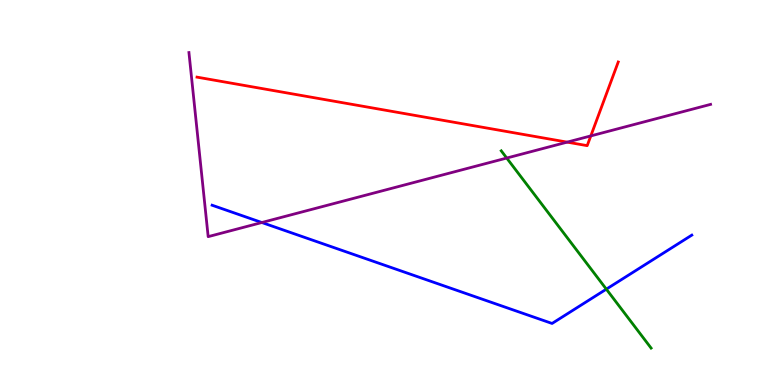[{'lines': ['blue', 'red'], 'intersections': []}, {'lines': ['green', 'red'], 'intersections': []}, {'lines': ['purple', 'red'], 'intersections': [{'x': 7.32, 'y': 6.31}, {'x': 7.62, 'y': 6.47}]}, {'lines': ['blue', 'green'], 'intersections': [{'x': 7.82, 'y': 2.49}]}, {'lines': ['blue', 'purple'], 'intersections': [{'x': 3.38, 'y': 4.22}]}, {'lines': ['green', 'purple'], 'intersections': [{'x': 6.54, 'y': 5.89}]}]